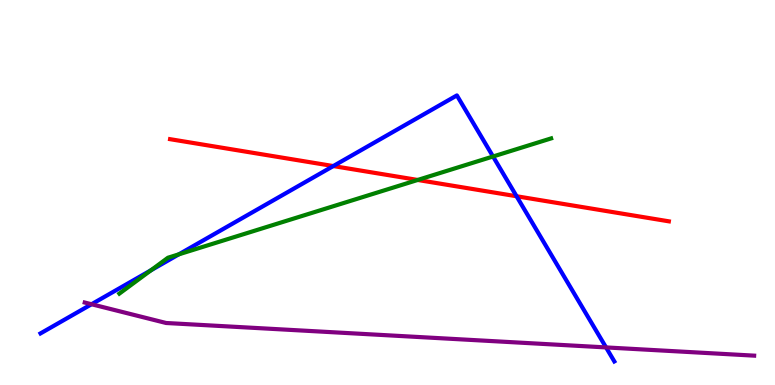[{'lines': ['blue', 'red'], 'intersections': [{'x': 4.3, 'y': 5.69}, {'x': 6.67, 'y': 4.9}]}, {'lines': ['green', 'red'], 'intersections': [{'x': 5.39, 'y': 5.33}]}, {'lines': ['purple', 'red'], 'intersections': []}, {'lines': ['blue', 'green'], 'intersections': [{'x': 1.95, 'y': 2.98}, {'x': 2.31, 'y': 3.39}, {'x': 6.36, 'y': 5.94}]}, {'lines': ['blue', 'purple'], 'intersections': [{'x': 1.18, 'y': 2.1}, {'x': 7.82, 'y': 0.976}]}, {'lines': ['green', 'purple'], 'intersections': []}]